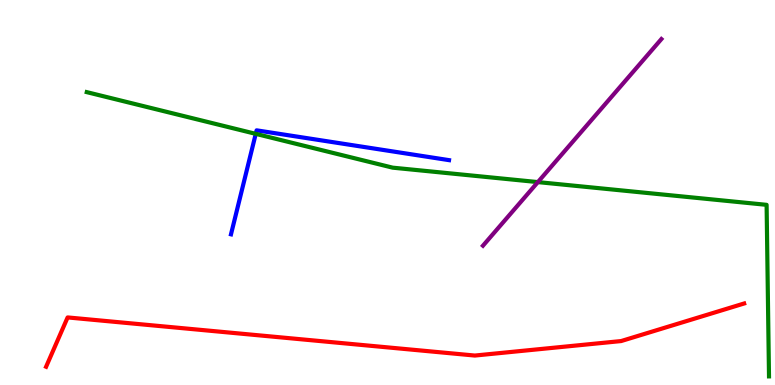[{'lines': ['blue', 'red'], 'intersections': []}, {'lines': ['green', 'red'], 'intersections': []}, {'lines': ['purple', 'red'], 'intersections': []}, {'lines': ['blue', 'green'], 'intersections': [{'x': 3.3, 'y': 6.52}]}, {'lines': ['blue', 'purple'], 'intersections': []}, {'lines': ['green', 'purple'], 'intersections': [{'x': 6.94, 'y': 5.27}]}]